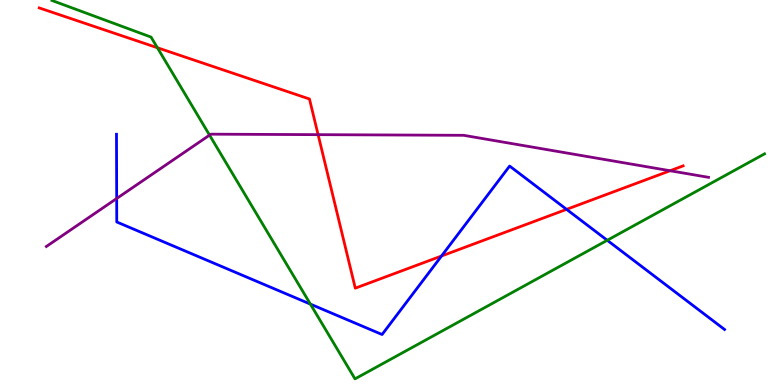[{'lines': ['blue', 'red'], 'intersections': [{'x': 5.7, 'y': 3.35}, {'x': 7.31, 'y': 4.56}]}, {'lines': ['green', 'red'], 'intersections': [{'x': 2.03, 'y': 8.76}]}, {'lines': ['purple', 'red'], 'intersections': [{'x': 4.1, 'y': 6.5}, {'x': 8.65, 'y': 5.57}]}, {'lines': ['blue', 'green'], 'intersections': [{'x': 4.01, 'y': 2.1}, {'x': 7.84, 'y': 3.76}]}, {'lines': ['blue', 'purple'], 'intersections': [{'x': 1.51, 'y': 4.84}]}, {'lines': ['green', 'purple'], 'intersections': [{'x': 2.7, 'y': 6.49}]}]